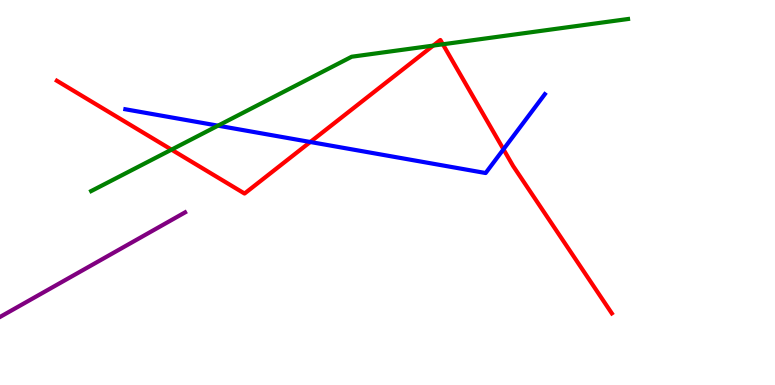[{'lines': ['blue', 'red'], 'intersections': [{'x': 4.0, 'y': 6.31}, {'x': 6.5, 'y': 6.12}]}, {'lines': ['green', 'red'], 'intersections': [{'x': 2.21, 'y': 6.11}, {'x': 5.59, 'y': 8.82}, {'x': 5.71, 'y': 8.85}]}, {'lines': ['purple', 'red'], 'intersections': []}, {'lines': ['blue', 'green'], 'intersections': [{'x': 2.81, 'y': 6.74}]}, {'lines': ['blue', 'purple'], 'intersections': []}, {'lines': ['green', 'purple'], 'intersections': []}]